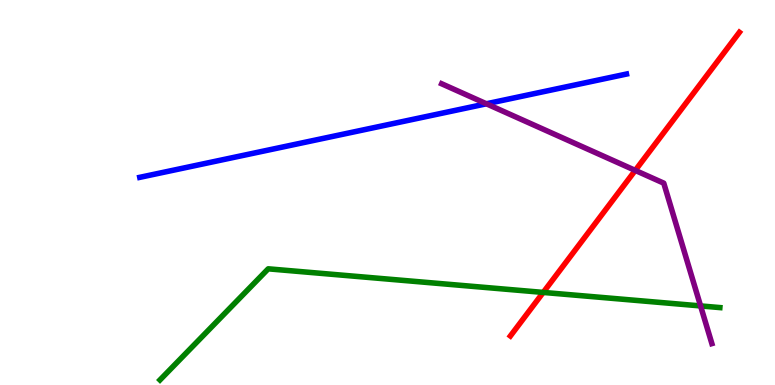[{'lines': ['blue', 'red'], 'intersections': []}, {'lines': ['green', 'red'], 'intersections': [{'x': 7.01, 'y': 2.4}]}, {'lines': ['purple', 'red'], 'intersections': [{'x': 8.2, 'y': 5.57}]}, {'lines': ['blue', 'green'], 'intersections': []}, {'lines': ['blue', 'purple'], 'intersections': [{'x': 6.28, 'y': 7.3}]}, {'lines': ['green', 'purple'], 'intersections': [{'x': 9.04, 'y': 2.05}]}]